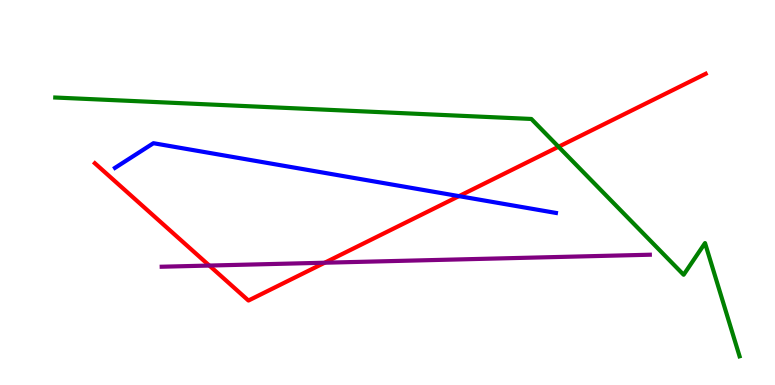[{'lines': ['blue', 'red'], 'intersections': [{'x': 5.92, 'y': 4.91}]}, {'lines': ['green', 'red'], 'intersections': [{'x': 7.21, 'y': 6.19}]}, {'lines': ['purple', 'red'], 'intersections': [{'x': 2.7, 'y': 3.1}, {'x': 4.19, 'y': 3.18}]}, {'lines': ['blue', 'green'], 'intersections': []}, {'lines': ['blue', 'purple'], 'intersections': []}, {'lines': ['green', 'purple'], 'intersections': []}]